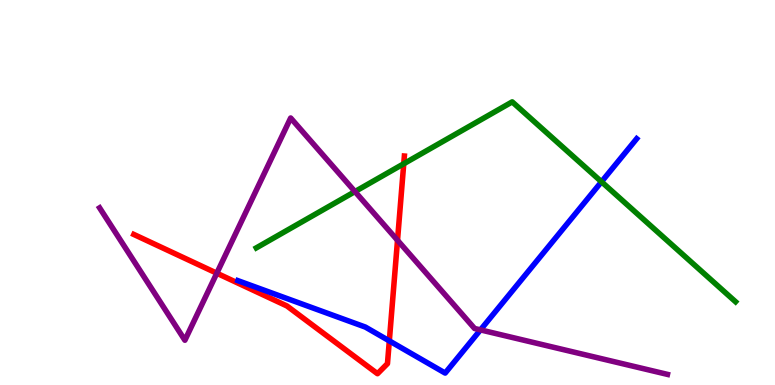[{'lines': ['blue', 'red'], 'intersections': [{'x': 5.02, 'y': 1.15}]}, {'lines': ['green', 'red'], 'intersections': [{'x': 5.21, 'y': 5.75}]}, {'lines': ['purple', 'red'], 'intersections': [{'x': 2.8, 'y': 2.9}, {'x': 5.13, 'y': 3.76}]}, {'lines': ['blue', 'green'], 'intersections': [{'x': 7.76, 'y': 5.28}]}, {'lines': ['blue', 'purple'], 'intersections': [{'x': 6.2, 'y': 1.43}]}, {'lines': ['green', 'purple'], 'intersections': [{'x': 4.58, 'y': 5.02}]}]